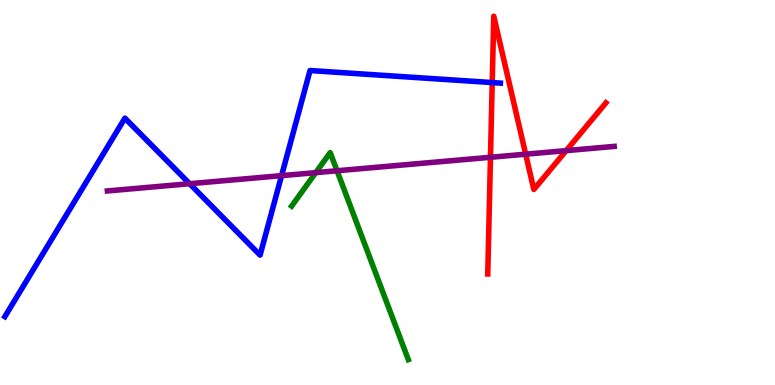[{'lines': ['blue', 'red'], 'intersections': [{'x': 6.35, 'y': 7.86}]}, {'lines': ['green', 'red'], 'intersections': []}, {'lines': ['purple', 'red'], 'intersections': [{'x': 6.33, 'y': 5.91}, {'x': 6.78, 'y': 6.0}, {'x': 7.31, 'y': 6.09}]}, {'lines': ['blue', 'green'], 'intersections': []}, {'lines': ['blue', 'purple'], 'intersections': [{'x': 2.45, 'y': 5.23}, {'x': 3.63, 'y': 5.44}]}, {'lines': ['green', 'purple'], 'intersections': [{'x': 4.07, 'y': 5.52}, {'x': 4.35, 'y': 5.56}]}]